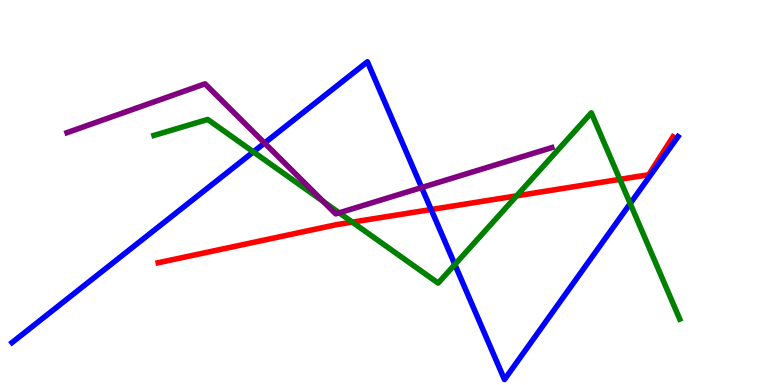[{'lines': ['blue', 'red'], 'intersections': [{'x': 5.56, 'y': 4.56}]}, {'lines': ['green', 'red'], 'intersections': [{'x': 4.55, 'y': 4.23}, {'x': 6.67, 'y': 4.91}, {'x': 8.0, 'y': 5.34}]}, {'lines': ['purple', 'red'], 'intersections': []}, {'lines': ['blue', 'green'], 'intersections': [{'x': 3.27, 'y': 6.06}, {'x': 5.87, 'y': 3.13}, {'x': 8.13, 'y': 4.71}]}, {'lines': ['blue', 'purple'], 'intersections': [{'x': 3.41, 'y': 6.28}, {'x': 5.44, 'y': 5.13}]}, {'lines': ['green', 'purple'], 'intersections': [{'x': 4.17, 'y': 4.76}, {'x': 4.38, 'y': 4.47}]}]